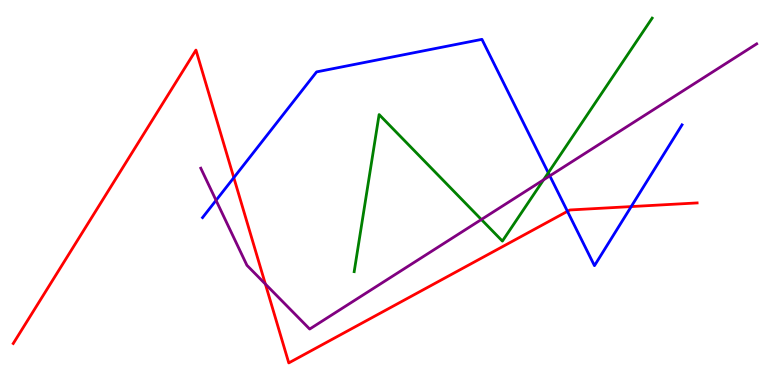[{'lines': ['blue', 'red'], 'intersections': [{'x': 3.02, 'y': 5.39}, {'x': 7.32, 'y': 4.51}, {'x': 8.14, 'y': 4.63}]}, {'lines': ['green', 'red'], 'intersections': []}, {'lines': ['purple', 'red'], 'intersections': [{'x': 3.42, 'y': 2.62}]}, {'lines': ['blue', 'green'], 'intersections': [{'x': 7.07, 'y': 5.51}]}, {'lines': ['blue', 'purple'], 'intersections': [{'x': 2.79, 'y': 4.8}, {'x': 7.09, 'y': 5.43}]}, {'lines': ['green', 'purple'], 'intersections': [{'x': 6.21, 'y': 4.3}, {'x': 7.01, 'y': 5.33}]}]